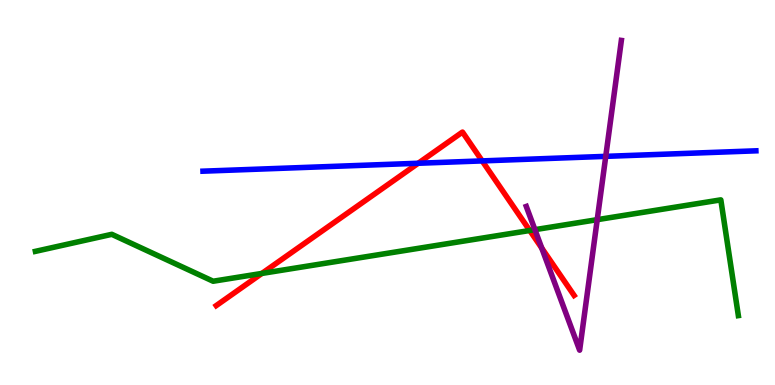[{'lines': ['blue', 'red'], 'intersections': [{'x': 5.4, 'y': 5.76}, {'x': 6.22, 'y': 5.82}]}, {'lines': ['green', 'red'], 'intersections': [{'x': 3.38, 'y': 2.9}, {'x': 6.84, 'y': 4.01}]}, {'lines': ['purple', 'red'], 'intersections': [{'x': 6.99, 'y': 3.56}]}, {'lines': ['blue', 'green'], 'intersections': []}, {'lines': ['blue', 'purple'], 'intersections': [{'x': 7.82, 'y': 5.94}]}, {'lines': ['green', 'purple'], 'intersections': [{'x': 6.9, 'y': 4.03}, {'x': 7.71, 'y': 4.29}]}]